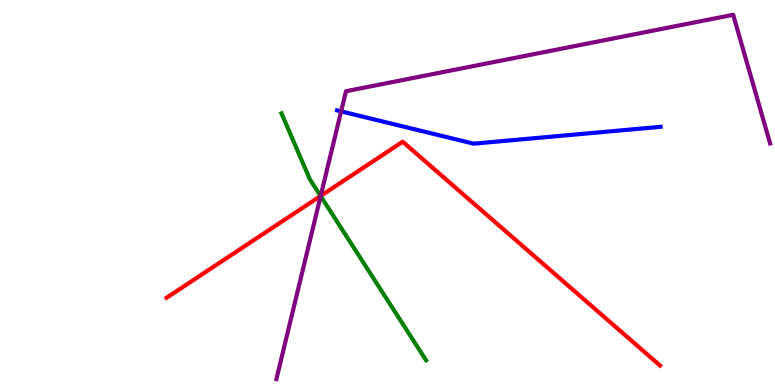[{'lines': ['blue', 'red'], 'intersections': []}, {'lines': ['green', 'red'], 'intersections': [{'x': 4.14, 'y': 4.91}]}, {'lines': ['purple', 'red'], 'intersections': [{'x': 4.14, 'y': 4.91}]}, {'lines': ['blue', 'green'], 'intersections': []}, {'lines': ['blue', 'purple'], 'intersections': [{'x': 4.4, 'y': 7.11}]}, {'lines': ['green', 'purple'], 'intersections': [{'x': 4.14, 'y': 4.91}]}]